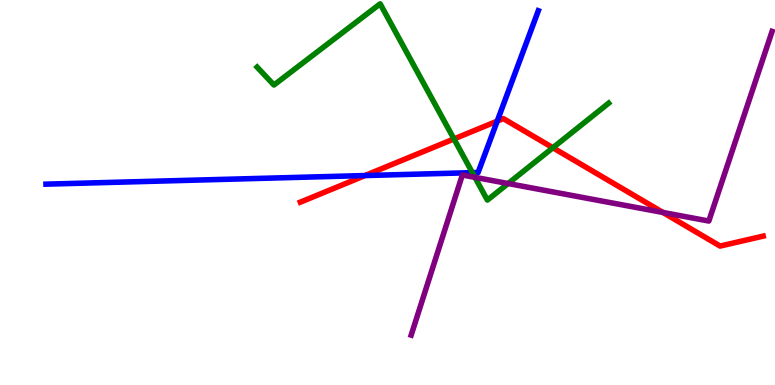[{'lines': ['blue', 'red'], 'intersections': [{'x': 4.71, 'y': 5.44}, {'x': 6.42, 'y': 6.85}]}, {'lines': ['green', 'red'], 'intersections': [{'x': 5.86, 'y': 6.39}, {'x': 7.13, 'y': 6.16}]}, {'lines': ['purple', 'red'], 'intersections': [{'x': 8.55, 'y': 4.48}]}, {'lines': ['blue', 'green'], 'intersections': [{'x': 6.1, 'y': 5.52}]}, {'lines': ['blue', 'purple'], 'intersections': []}, {'lines': ['green', 'purple'], 'intersections': [{'x': 6.13, 'y': 5.39}, {'x': 6.56, 'y': 5.23}]}]